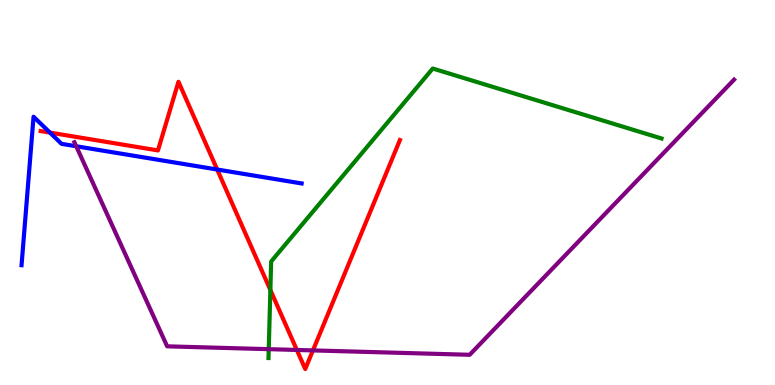[{'lines': ['blue', 'red'], 'intersections': [{'x': 0.644, 'y': 6.56}, {'x': 2.8, 'y': 5.6}]}, {'lines': ['green', 'red'], 'intersections': [{'x': 3.49, 'y': 2.47}]}, {'lines': ['purple', 'red'], 'intersections': [{'x': 3.83, 'y': 0.91}, {'x': 4.04, 'y': 0.899}]}, {'lines': ['blue', 'green'], 'intersections': []}, {'lines': ['blue', 'purple'], 'intersections': [{'x': 0.984, 'y': 6.2}]}, {'lines': ['green', 'purple'], 'intersections': [{'x': 3.47, 'y': 0.931}]}]